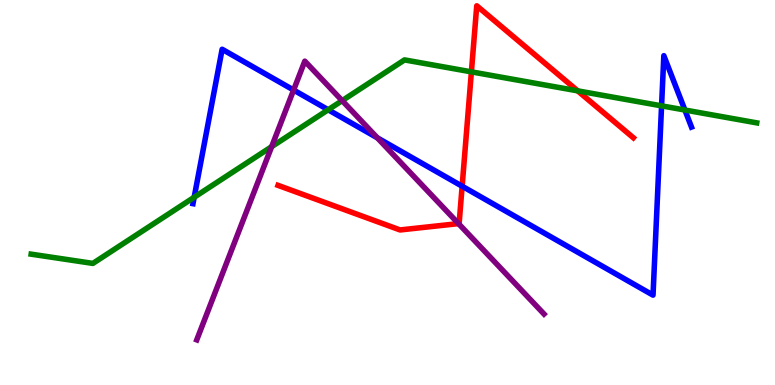[{'lines': ['blue', 'red'], 'intersections': [{'x': 5.96, 'y': 5.16}]}, {'lines': ['green', 'red'], 'intersections': [{'x': 6.08, 'y': 8.13}, {'x': 7.45, 'y': 7.64}]}, {'lines': ['purple', 'red'], 'intersections': [{'x': 5.92, 'y': 4.19}]}, {'lines': ['blue', 'green'], 'intersections': [{'x': 2.51, 'y': 4.88}, {'x': 4.23, 'y': 7.15}, {'x': 8.54, 'y': 7.25}, {'x': 8.84, 'y': 7.14}]}, {'lines': ['blue', 'purple'], 'intersections': [{'x': 3.79, 'y': 7.66}, {'x': 4.87, 'y': 6.42}]}, {'lines': ['green', 'purple'], 'intersections': [{'x': 3.51, 'y': 6.19}, {'x': 4.41, 'y': 7.39}]}]